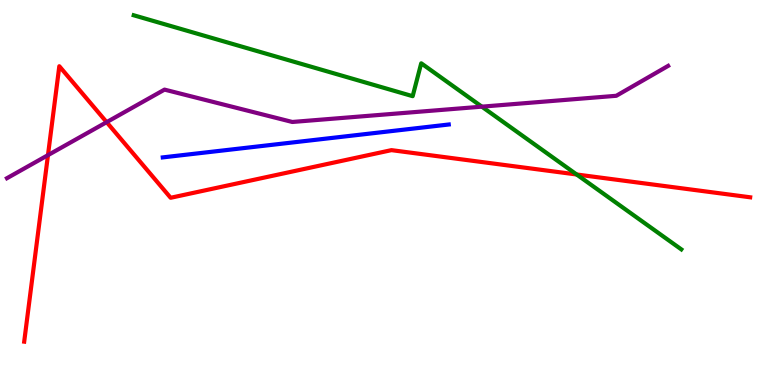[{'lines': ['blue', 'red'], 'intersections': []}, {'lines': ['green', 'red'], 'intersections': [{'x': 7.44, 'y': 5.47}]}, {'lines': ['purple', 'red'], 'intersections': [{'x': 0.619, 'y': 5.97}, {'x': 1.38, 'y': 6.83}]}, {'lines': ['blue', 'green'], 'intersections': []}, {'lines': ['blue', 'purple'], 'intersections': []}, {'lines': ['green', 'purple'], 'intersections': [{'x': 6.22, 'y': 7.23}]}]